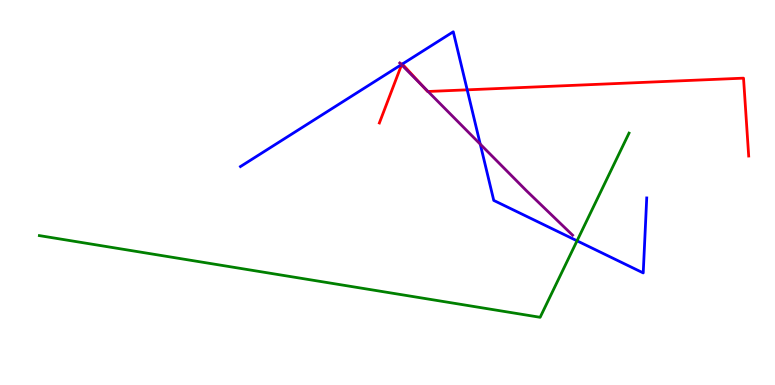[{'lines': ['blue', 'red'], 'intersections': [{'x': 5.18, 'y': 8.33}, {'x': 5.19, 'y': 8.34}, {'x': 6.03, 'y': 7.67}]}, {'lines': ['green', 'red'], 'intersections': []}, {'lines': ['purple', 'red'], 'intersections': [{'x': 5.18, 'y': 8.32}, {'x': 5.45, 'y': 7.78}, {'x': 5.52, 'y': 7.62}]}, {'lines': ['blue', 'green'], 'intersections': [{'x': 7.45, 'y': 3.75}]}, {'lines': ['blue', 'purple'], 'intersections': [{'x': 5.18, 'y': 8.32}, {'x': 6.2, 'y': 6.26}]}, {'lines': ['green', 'purple'], 'intersections': []}]